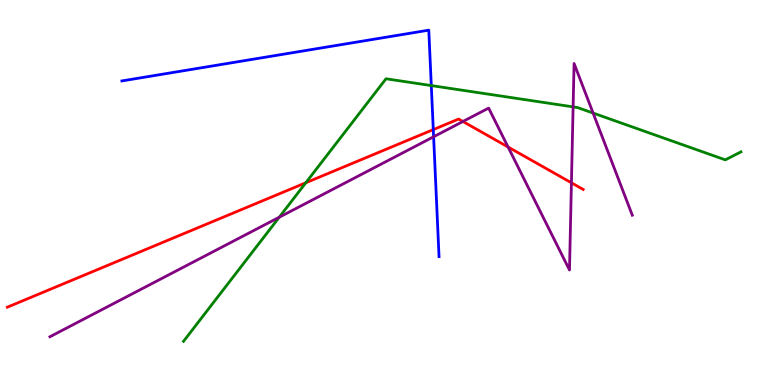[{'lines': ['blue', 'red'], 'intersections': [{'x': 5.59, 'y': 6.63}]}, {'lines': ['green', 'red'], 'intersections': [{'x': 3.95, 'y': 5.25}]}, {'lines': ['purple', 'red'], 'intersections': [{'x': 5.97, 'y': 6.84}, {'x': 6.56, 'y': 6.18}, {'x': 7.37, 'y': 5.25}]}, {'lines': ['blue', 'green'], 'intersections': [{'x': 5.57, 'y': 7.78}]}, {'lines': ['blue', 'purple'], 'intersections': [{'x': 5.59, 'y': 6.45}]}, {'lines': ['green', 'purple'], 'intersections': [{'x': 3.6, 'y': 4.36}, {'x': 7.4, 'y': 7.22}, {'x': 7.65, 'y': 7.06}]}]